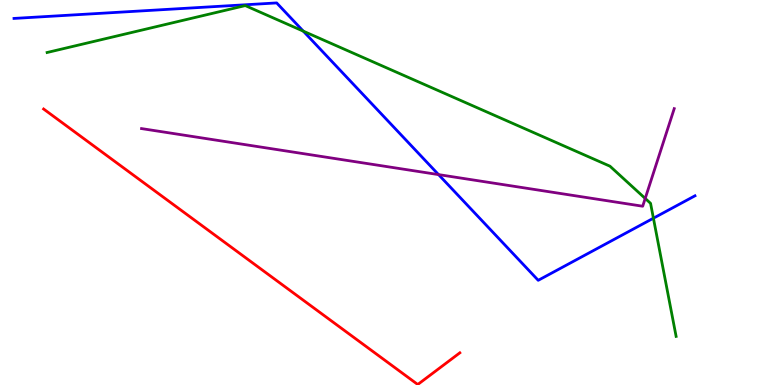[{'lines': ['blue', 'red'], 'intersections': []}, {'lines': ['green', 'red'], 'intersections': []}, {'lines': ['purple', 'red'], 'intersections': []}, {'lines': ['blue', 'green'], 'intersections': [{'x': 3.91, 'y': 9.19}, {'x': 8.43, 'y': 4.33}]}, {'lines': ['blue', 'purple'], 'intersections': [{'x': 5.66, 'y': 5.46}]}, {'lines': ['green', 'purple'], 'intersections': [{'x': 8.33, 'y': 4.85}]}]